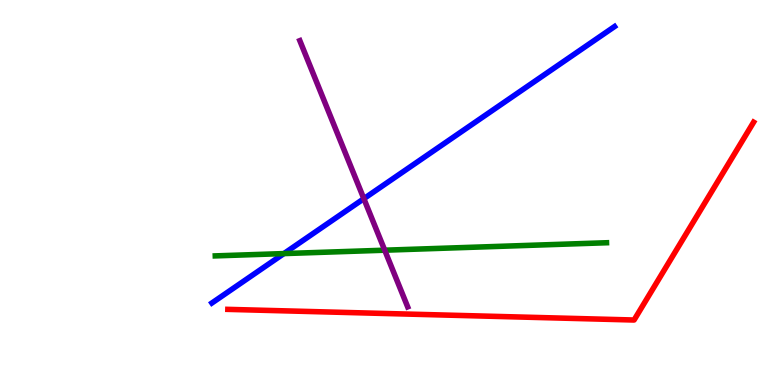[{'lines': ['blue', 'red'], 'intersections': []}, {'lines': ['green', 'red'], 'intersections': []}, {'lines': ['purple', 'red'], 'intersections': []}, {'lines': ['blue', 'green'], 'intersections': [{'x': 3.66, 'y': 3.41}]}, {'lines': ['blue', 'purple'], 'intersections': [{'x': 4.69, 'y': 4.84}]}, {'lines': ['green', 'purple'], 'intersections': [{'x': 4.96, 'y': 3.5}]}]